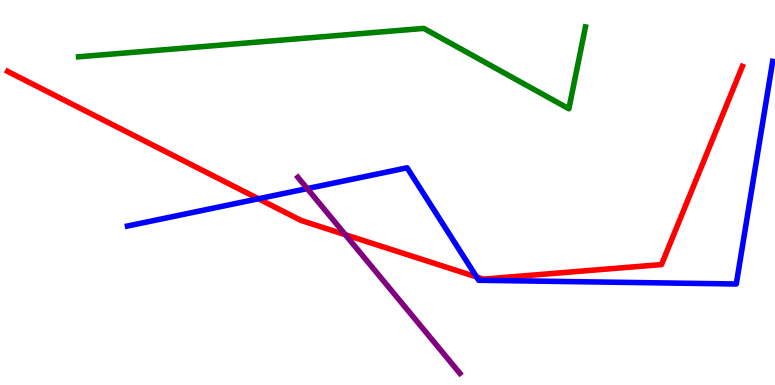[{'lines': ['blue', 'red'], 'intersections': [{'x': 3.33, 'y': 4.84}, {'x': 6.15, 'y': 2.81}]}, {'lines': ['green', 'red'], 'intersections': []}, {'lines': ['purple', 'red'], 'intersections': [{'x': 4.46, 'y': 3.9}]}, {'lines': ['blue', 'green'], 'intersections': []}, {'lines': ['blue', 'purple'], 'intersections': [{'x': 3.96, 'y': 5.1}]}, {'lines': ['green', 'purple'], 'intersections': []}]